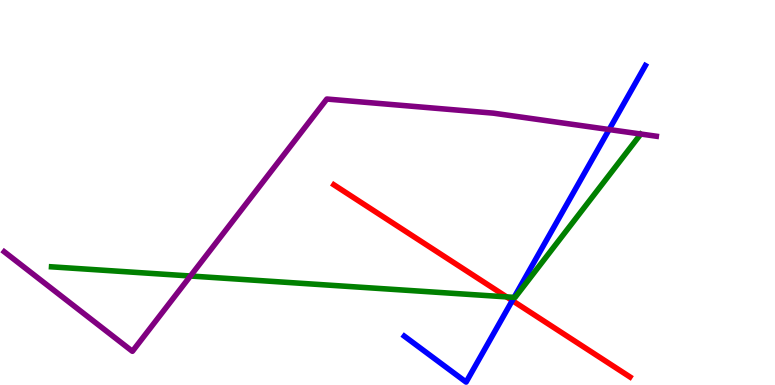[{'lines': ['blue', 'red'], 'intersections': [{'x': 6.61, 'y': 2.19}]}, {'lines': ['green', 'red'], 'intersections': [{'x': 6.54, 'y': 2.29}]}, {'lines': ['purple', 'red'], 'intersections': []}, {'lines': ['blue', 'green'], 'intersections': [{'x': 6.63, 'y': 2.28}]}, {'lines': ['blue', 'purple'], 'intersections': [{'x': 7.86, 'y': 6.64}]}, {'lines': ['green', 'purple'], 'intersections': [{'x': 2.46, 'y': 2.83}]}]